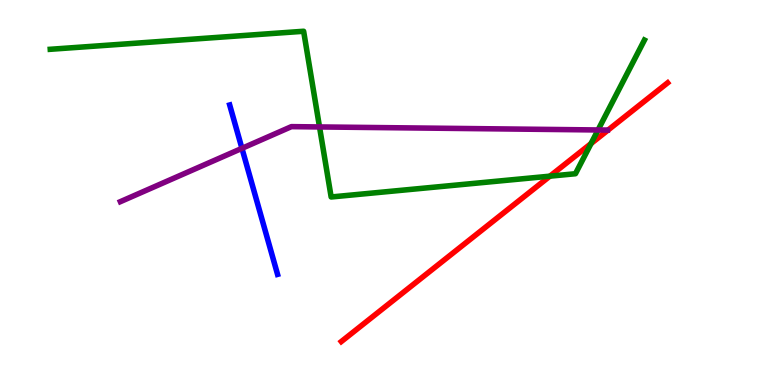[{'lines': ['blue', 'red'], 'intersections': []}, {'lines': ['green', 'red'], 'intersections': [{'x': 7.1, 'y': 5.42}, {'x': 7.63, 'y': 6.27}]}, {'lines': ['purple', 'red'], 'intersections': []}, {'lines': ['blue', 'green'], 'intersections': []}, {'lines': ['blue', 'purple'], 'intersections': [{'x': 3.12, 'y': 6.15}]}, {'lines': ['green', 'purple'], 'intersections': [{'x': 4.12, 'y': 6.7}, {'x': 7.72, 'y': 6.62}]}]